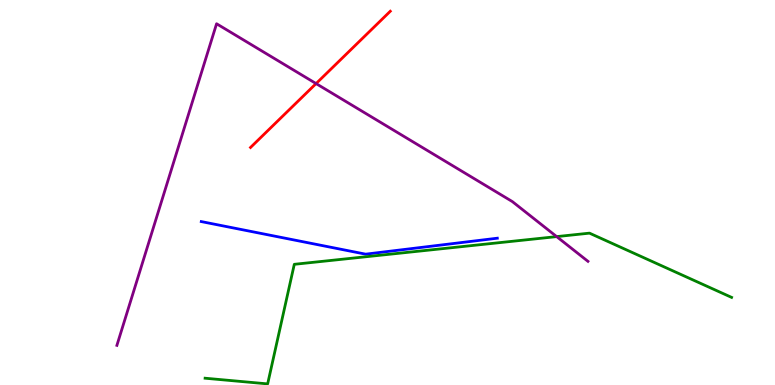[{'lines': ['blue', 'red'], 'intersections': []}, {'lines': ['green', 'red'], 'intersections': []}, {'lines': ['purple', 'red'], 'intersections': [{'x': 4.08, 'y': 7.83}]}, {'lines': ['blue', 'green'], 'intersections': []}, {'lines': ['blue', 'purple'], 'intersections': []}, {'lines': ['green', 'purple'], 'intersections': [{'x': 7.18, 'y': 3.85}]}]